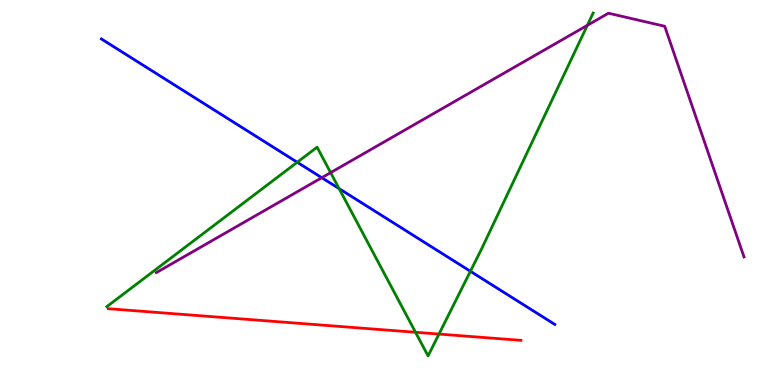[{'lines': ['blue', 'red'], 'intersections': []}, {'lines': ['green', 'red'], 'intersections': [{'x': 5.36, 'y': 1.37}, {'x': 5.66, 'y': 1.32}]}, {'lines': ['purple', 'red'], 'intersections': []}, {'lines': ['blue', 'green'], 'intersections': [{'x': 3.84, 'y': 5.79}, {'x': 4.38, 'y': 5.1}, {'x': 6.07, 'y': 2.95}]}, {'lines': ['blue', 'purple'], 'intersections': [{'x': 4.15, 'y': 5.38}]}, {'lines': ['green', 'purple'], 'intersections': [{'x': 4.27, 'y': 5.52}, {'x': 7.58, 'y': 9.34}]}]